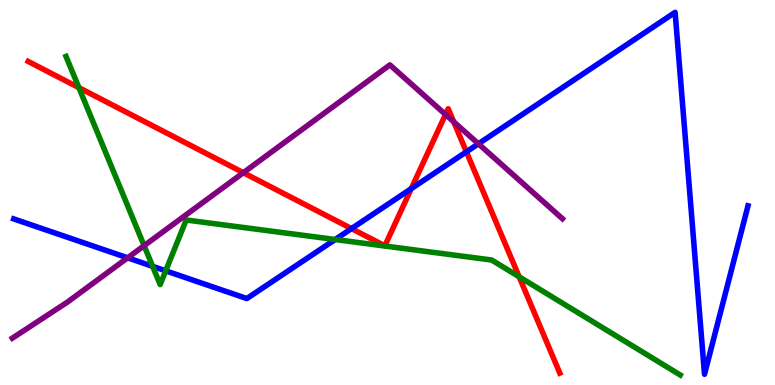[{'lines': ['blue', 'red'], 'intersections': [{'x': 4.54, 'y': 4.06}, {'x': 5.31, 'y': 5.1}, {'x': 6.02, 'y': 6.06}]}, {'lines': ['green', 'red'], 'intersections': [{'x': 1.02, 'y': 7.72}, {'x': 6.7, 'y': 2.81}]}, {'lines': ['purple', 'red'], 'intersections': [{'x': 3.14, 'y': 5.51}, {'x': 5.75, 'y': 7.03}, {'x': 5.85, 'y': 6.84}]}, {'lines': ['blue', 'green'], 'intersections': [{'x': 1.97, 'y': 3.08}, {'x': 2.14, 'y': 2.97}, {'x': 4.32, 'y': 3.78}]}, {'lines': ['blue', 'purple'], 'intersections': [{'x': 1.65, 'y': 3.3}, {'x': 6.17, 'y': 6.26}]}, {'lines': ['green', 'purple'], 'intersections': [{'x': 1.86, 'y': 3.62}]}]